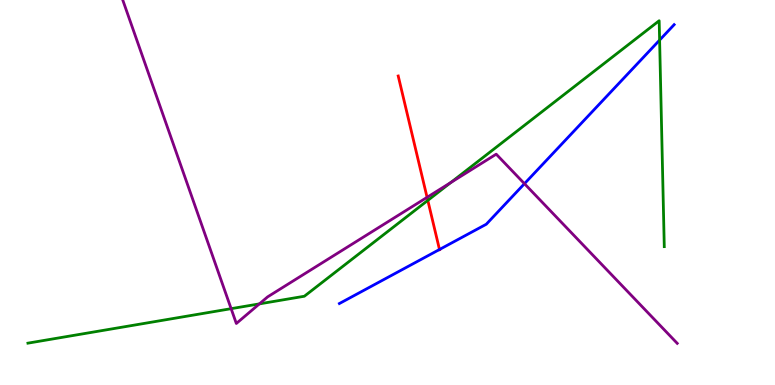[{'lines': ['blue', 'red'], 'intersections': [{'x': 5.67, 'y': 3.52}]}, {'lines': ['green', 'red'], 'intersections': [{'x': 5.52, 'y': 4.8}]}, {'lines': ['purple', 'red'], 'intersections': [{'x': 5.51, 'y': 4.87}]}, {'lines': ['blue', 'green'], 'intersections': [{'x': 8.51, 'y': 8.96}]}, {'lines': ['blue', 'purple'], 'intersections': [{'x': 6.77, 'y': 5.23}]}, {'lines': ['green', 'purple'], 'intersections': [{'x': 2.98, 'y': 1.98}, {'x': 3.35, 'y': 2.11}, {'x': 5.82, 'y': 5.26}]}]